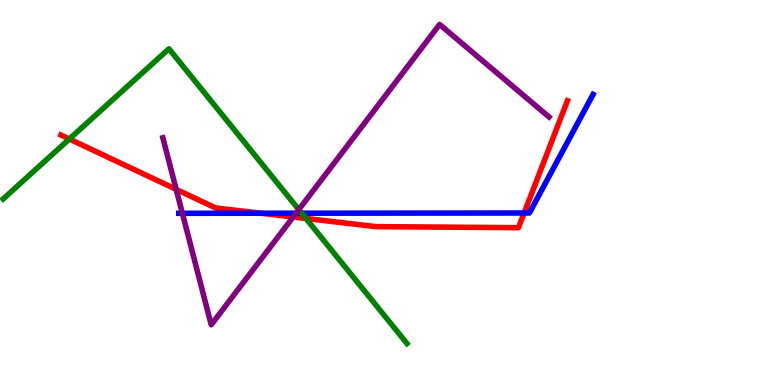[{'lines': ['blue', 'red'], 'intersections': [{'x': 3.37, 'y': 4.46}, {'x': 6.76, 'y': 4.47}]}, {'lines': ['green', 'red'], 'intersections': [{'x': 0.895, 'y': 6.39}, {'x': 3.95, 'y': 4.33}]}, {'lines': ['purple', 'red'], 'intersections': [{'x': 2.27, 'y': 5.08}, {'x': 3.78, 'y': 4.36}]}, {'lines': ['blue', 'green'], 'intersections': [{'x': 3.89, 'y': 4.46}]}, {'lines': ['blue', 'purple'], 'intersections': [{'x': 2.35, 'y': 4.46}, {'x': 3.82, 'y': 4.46}]}, {'lines': ['green', 'purple'], 'intersections': [{'x': 3.86, 'y': 4.56}]}]